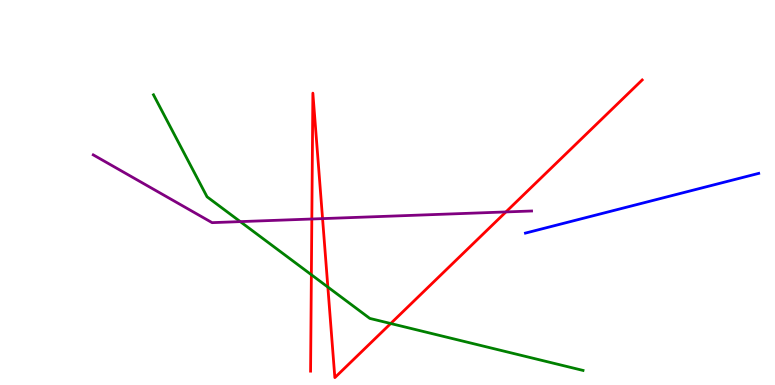[{'lines': ['blue', 'red'], 'intersections': []}, {'lines': ['green', 'red'], 'intersections': [{'x': 4.02, 'y': 2.86}, {'x': 4.23, 'y': 2.54}, {'x': 5.04, 'y': 1.6}]}, {'lines': ['purple', 'red'], 'intersections': [{'x': 4.02, 'y': 4.31}, {'x': 4.16, 'y': 4.32}, {'x': 6.53, 'y': 4.5}]}, {'lines': ['blue', 'green'], 'intersections': []}, {'lines': ['blue', 'purple'], 'intersections': []}, {'lines': ['green', 'purple'], 'intersections': [{'x': 3.1, 'y': 4.24}]}]